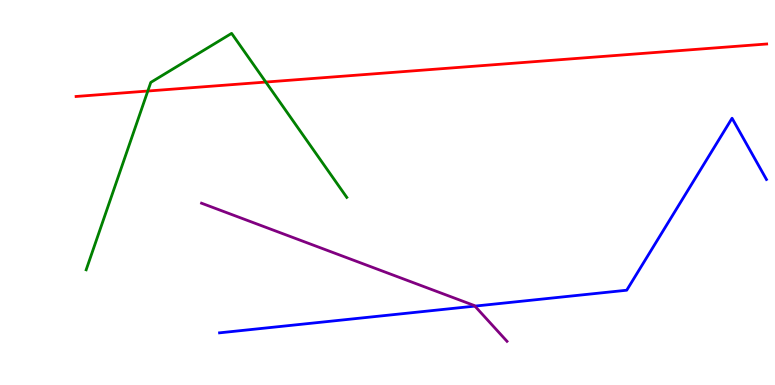[{'lines': ['blue', 'red'], 'intersections': []}, {'lines': ['green', 'red'], 'intersections': [{'x': 1.91, 'y': 7.64}, {'x': 3.43, 'y': 7.87}]}, {'lines': ['purple', 'red'], 'intersections': []}, {'lines': ['blue', 'green'], 'intersections': []}, {'lines': ['blue', 'purple'], 'intersections': [{'x': 6.13, 'y': 2.05}]}, {'lines': ['green', 'purple'], 'intersections': []}]